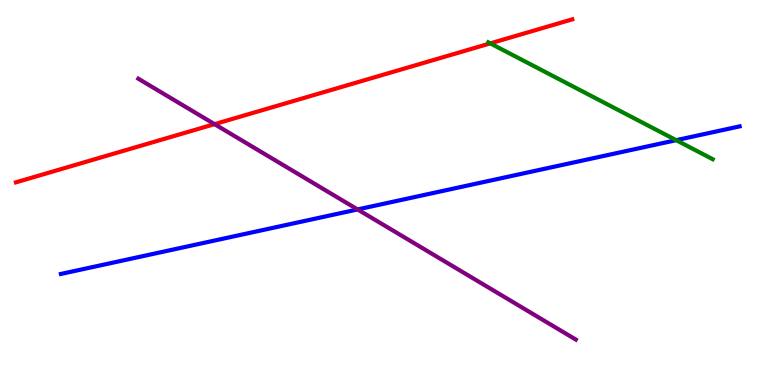[{'lines': ['blue', 'red'], 'intersections': []}, {'lines': ['green', 'red'], 'intersections': [{'x': 6.33, 'y': 8.87}]}, {'lines': ['purple', 'red'], 'intersections': [{'x': 2.77, 'y': 6.78}]}, {'lines': ['blue', 'green'], 'intersections': [{'x': 8.72, 'y': 6.36}]}, {'lines': ['blue', 'purple'], 'intersections': [{'x': 4.61, 'y': 4.56}]}, {'lines': ['green', 'purple'], 'intersections': []}]